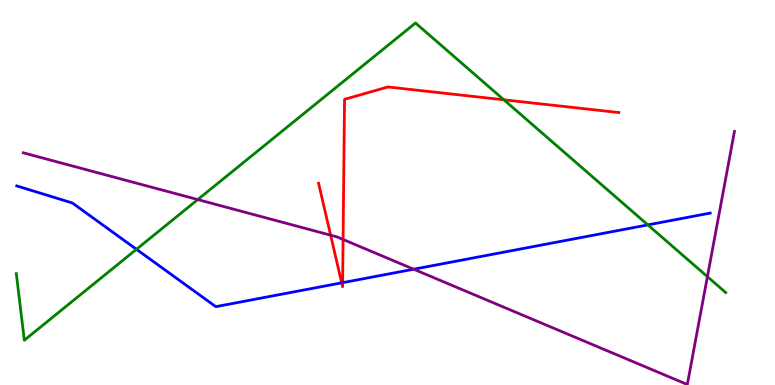[{'lines': ['blue', 'red'], 'intersections': [{'x': 4.41, 'y': 2.65}, {'x': 4.42, 'y': 2.66}]}, {'lines': ['green', 'red'], 'intersections': [{'x': 6.5, 'y': 7.41}]}, {'lines': ['purple', 'red'], 'intersections': [{'x': 4.27, 'y': 3.89}, {'x': 4.43, 'y': 3.78}]}, {'lines': ['blue', 'green'], 'intersections': [{'x': 1.76, 'y': 3.52}, {'x': 8.36, 'y': 4.16}]}, {'lines': ['blue', 'purple'], 'intersections': [{'x': 5.34, 'y': 3.01}]}, {'lines': ['green', 'purple'], 'intersections': [{'x': 2.55, 'y': 4.82}, {'x': 9.13, 'y': 2.81}]}]